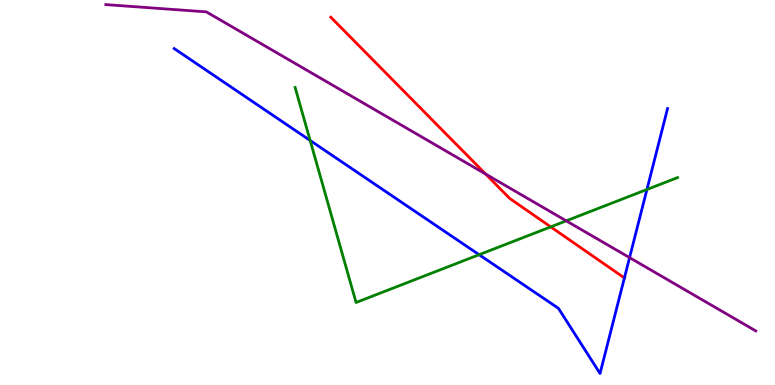[{'lines': ['blue', 'red'], 'intersections': [{'x': 8.06, 'y': 2.78}]}, {'lines': ['green', 'red'], 'intersections': [{'x': 7.11, 'y': 4.11}]}, {'lines': ['purple', 'red'], 'intersections': [{'x': 6.27, 'y': 5.48}]}, {'lines': ['blue', 'green'], 'intersections': [{'x': 4.0, 'y': 6.35}, {'x': 6.18, 'y': 3.38}, {'x': 8.35, 'y': 5.08}]}, {'lines': ['blue', 'purple'], 'intersections': [{'x': 8.12, 'y': 3.31}]}, {'lines': ['green', 'purple'], 'intersections': [{'x': 7.31, 'y': 4.26}]}]